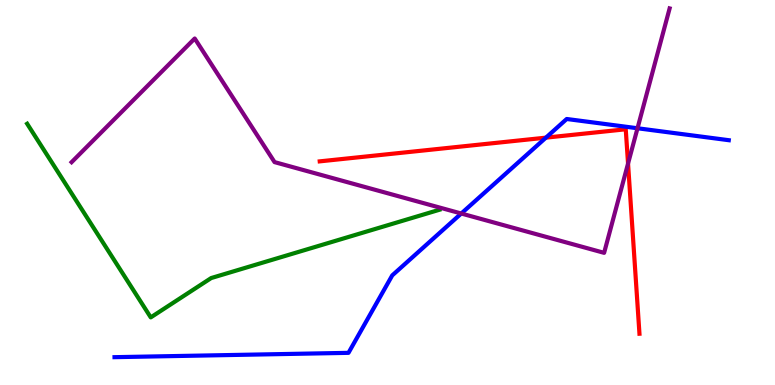[{'lines': ['blue', 'red'], 'intersections': [{'x': 7.04, 'y': 6.42}]}, {'lines': ['green', 'red'], 'intersections': []}, {'lines': ['purple', 'red'], 'intersections': [{'x': 8.1, 'y': 5.75}]}, {'lines': ['blue', 'green'], 'intersections': []}, {'lines': ['blue', 'purple'], 'intersections': [{'x': 5.95, 'y': 4.45}, {'x': 8.23, 'y': 6.67}]}, {'lines': ['green', 'purple'], 'intersections': []}]